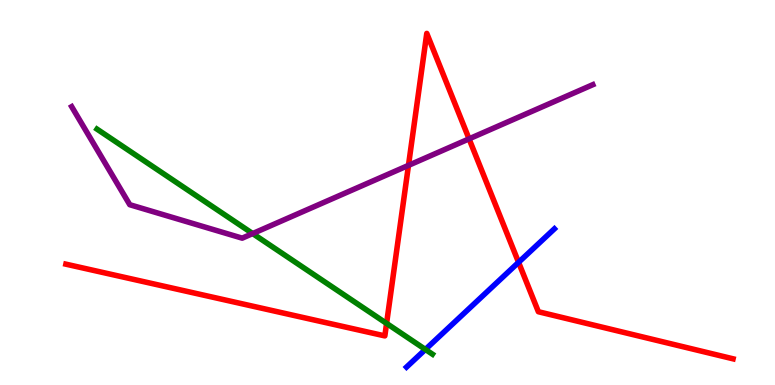[{'lines': ['blue', 'red'], 'intersections': [{'x': 6.69, 'y': 3.19}]}, {'lines': ['green', 'red'], 'intersections': [{'x': 4.99, 'y': 1.6}]}, {'lines': ['purple', 'red'], 'intersections': [{'x': 5.27, 'y': 5.7}, {'x': 6.05, 'y': 6.39}]}, {'lines': ['blue', 'green'], 'intersections': [{'x': 5.49, 'y': 0.923}]}, {'lines': ['blue', 'purple'], 'intersections': []}, {'lines': ['green', 'purple'], 'intersections': [{'x': 3.26, 'y': 3.93}]}]